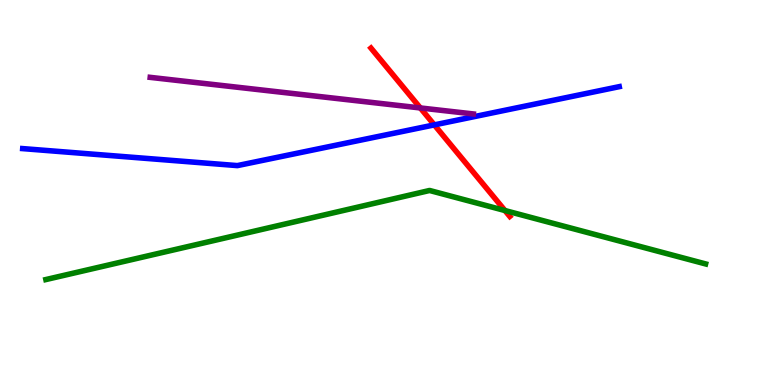[{'lines': ['blue', 'red'], 'intersections': [{'x': 5.6, 'y': 6.76}]}, {'lines': ['green', 'red'], 'intersections': [{'x': 6.52, 'y': 4.53}]}, {'lines': ['purple', 'red'], 'intersections': [{'x': 5.42, 'y': 7.2}]}, {'lines': ['blue', 'green'], 'intersections': []}, {'lines': ['blue', 'purple'], 'intersections': []}, {'lines': ['green', 'purple'], 'intersections': []}]